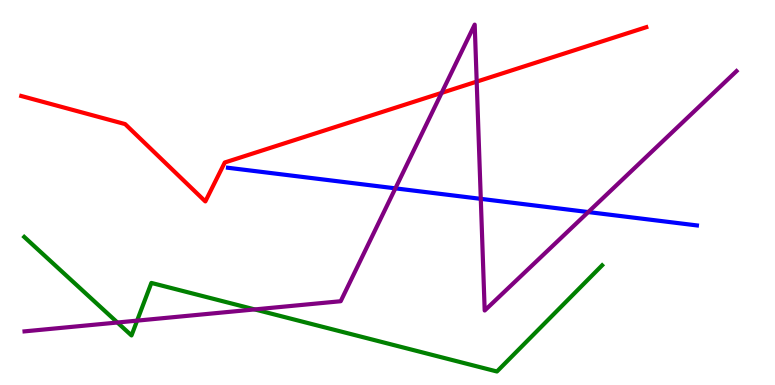[{'lines': ['blue', 'red'], 'intersections': []}, {'lines': ['green', 'red'], 'intersections': []}, {'lines': ['purple', 'red'], 'intersections': [{'x': 5.7, 'y': 7.59}, {'x': 6.15, 'y': 7.88}]}, {'lines': ['blue', 'green'], 'intersections': []}, {'lines': ['blue', 'purple'], 'intersections': [{'x': 5.1, 'y': 5.11}, {'x': 6.2, 'y': 4.84}, {'x': 7.59, 'y': 4.49}]}, {'lines': ['green', 'purple'], 'intersections': [{'x': 1.51, 'y': 1.62}, {'x': 1.77, 'y': 1.67}, {'x': 3.29, 'y': 1.96}]}]